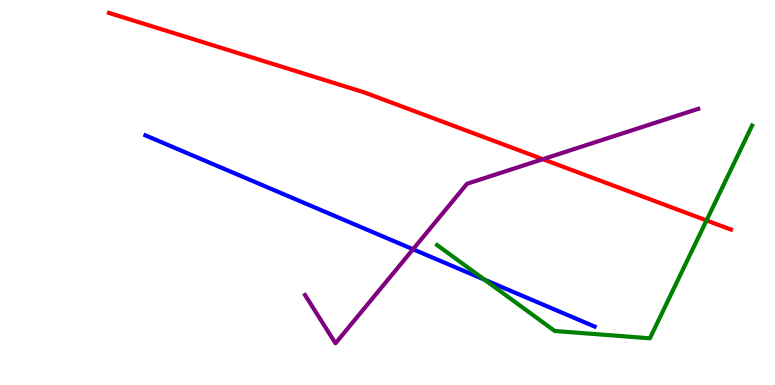[{'lines': ['blue', 'red'], 'intersections': []}, {'lines': ['green', 'red'], 'intersections': [{'x': 9.12, 'y': 4.27}]}, {'lines': ['purple', 'red'], 'intersections': [{'x': 7.0, 'y': 5.87}]}, {'lines': ['blue', 'green'], 'intersections': [{'x': 6.25, 'y': 2.74}]}, {'lines': ['blue', 'purple'], 'intersections': [{'x': 5.33, 'y': 3.53}]}, {'lines': ['green', 'purple'], 'intersections': []}]